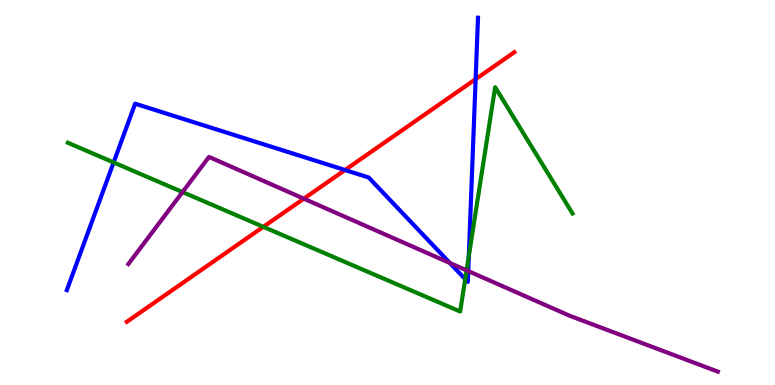[{'lines': ['blue', 'red'], 'intersections': [{'x': 4.45, 'y': 5.58}, {'x': 6.14, 'y': 7.94}]}, {'lines': ['green', 'red'], 'intersections': [{'x': 3.4, 'y': 4.11}]}, {'lines': ['purple', 'red'], 'intersections': [{'x': 3.92, 'y': 4.84}]}, {'lines': ['blue', 'green'], 'intersections': [{'x': 1.47, 'y': 5.78}, {'x': 6.0, 'y': 2.75}, {'x': 6.05, 'y': 3.35}]}, {'lines': ['blue', 'purple'], 'intersections': [{'x': 5.81, 'y': 3.17}, {'x': 6.04, 'y': 2.96}]}, {'lines': ['green', 'purple'], 'intersections': [{'x': 2.36, 'y': 5.01}, {'x': 6.02, 'y': 2.98}]}]